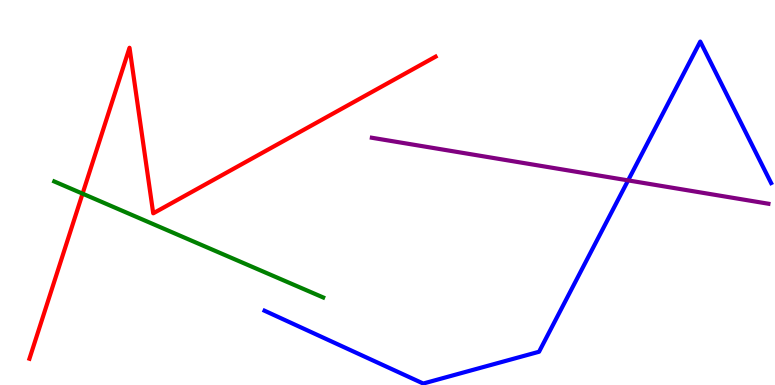[{'lines': ['blue', 'red'], 'intersections': []}, {'lines': ['green', 'red'], 'intersections': [{'x': 1.07, 'y': 4.97}]}, {'lines': ['purple', 'red'], 'intersections': []}, {'lines': ['blue', 'green'], 'intersections': []}, {'lines': ['blue', 'purple'], 'intersections': [{'x': 8.1, 'y': 5.31}]}, {'lines': ['green', 'purple'], 'intersections': []}]